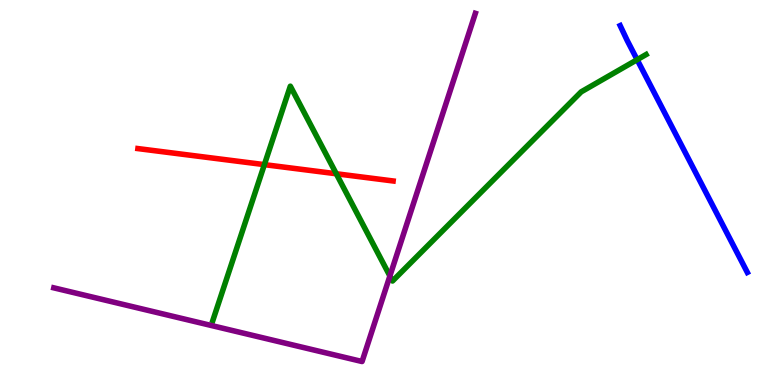[{'lines': ['blue', 'red'], 'intersections': []}, {'lines': ['green', 'red'], 'intersections': [{'x': 3.41, 'y': 5.72}, {'x': 4.34, 'y': 5.49}]}, {'lines': ['purple', 'red'], 'intersections': []}, {'lines': ['blue', 'green'], 'intersections': [{'x': 8.22, 'y': 8.45}]}, {'lines': ['blue', 'purple'], 'intersections': []}, {'lines': ['green', 'purple'], 'intersections': [{'x': 5.03, 'y': 2.83}]}]